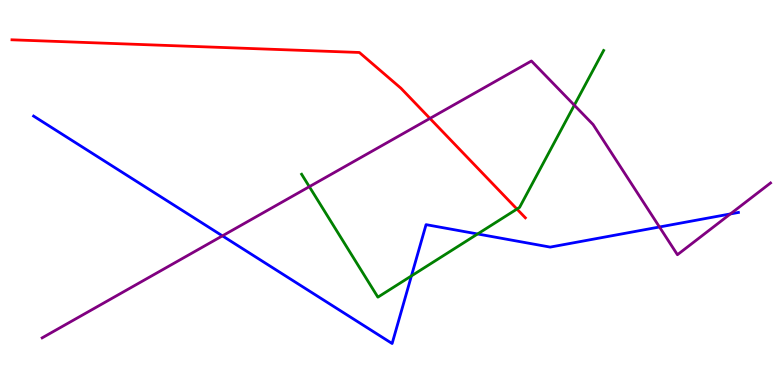[{'lines': ['blue', 'red'], 'intersections': []}, {'lines': ['green', 'red'], 'intersections': [{'x': 6.67, 'y': 4.57}]}, {'lines': ['purple', 'red'], 'intersections': [{'x': 5.55, 'y': 6.92}]}, {'lines': ['blue', 'green'], 'intersections': [{'x': 5.31, 'y': 2.83}, {'x': 6.16, 'y': 3.92}]}, {'lines': ['blue', 'purple'], 'intersections': [{'x': 2.87, 'y': 3.87}, {'x': 8.51, 'y': 4.1}, {'x': 9.42, 'y': 4.44}]}, {'lines': ['green', 'purple'], 'intersections': [{'x': 3.99, 'y': 5.15}, {'x': 7.41, 'y': 7.27}]}]